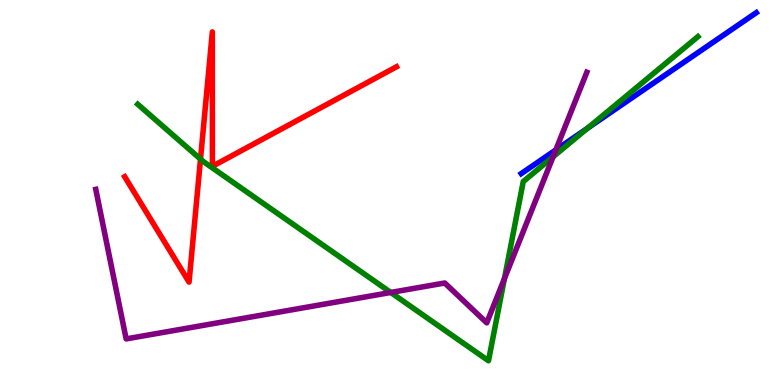[{'lines': ['blue', 'red'], 'intersections': []}, {'lines': ['green', 'red'], 'intersections': [{'x': 2.59, 'y': 5.87}]}, {'lines': ['purple', 'red'], 'intersections': []}, {'lines': ['blue', 'green'], 'intersections': [{'x': 7.58, 'y': 6.67}]}, {'lines': ['blue', 'purple'], 'intersections': [{'x': 7.17, 'y': 6.11}]}, {'lines': ['green', 'purple'], 'intersections': [{'x': 5.04, 'y': 2.4}, {'x': 6.51, 'y': 2.76}, {'x': 7.14, 'y': 5.93}]}]